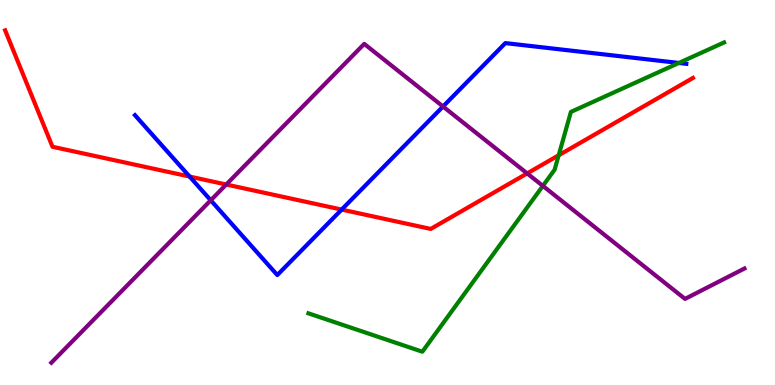[{'lines': ['blue', 'red'], 'intersections': [{'x': 2.45, 'y': 5.41}, {'x': 4.41, 'y': 4.56}]}, {'lines': ['green', 'red'], 'intersections': [{'x': 7.21, 'y': 5.97}]}, {'lines': ['purple', 'red'], 'intersections': [{'x': 2.92, 'y': 5.21}, {'x': 6.8, 'y': 5.5}]}, {'lines': ['blue', 'green'], 'intersections': [{'x': 8.76, 'y': 8.36}]}, {'lines': ['blue', 'purple'], 'intersections': [{'x': 2.72, 'y': 4.8}, {'x': 5.72, 'y': 7.23}]}, {'lines': ['green', 'purple'], 'intersections': [{'x': 7.0, 'y': 5.17}]}]